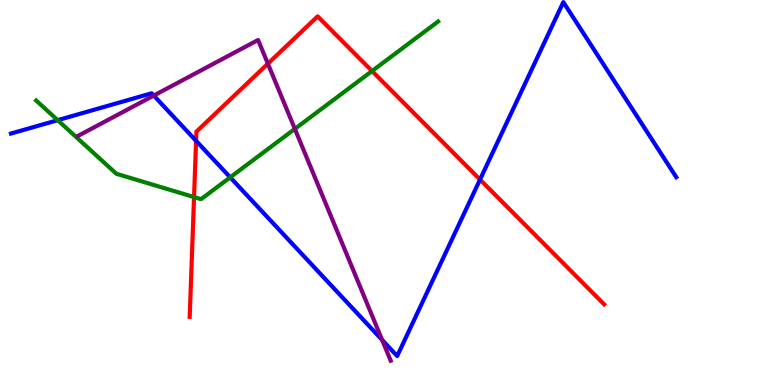[{'lines': ['blue', 'red'], 'intersections': [{'x': 2.53, 'y': 6.34}, {'x': 6.19, 'y': 5.34}]}, {'lines': ['green', 'red'], 'intersections': [{'x': 2.5, 'y': 4.88}, {'x': 4.8, 'y': 8.15}]}, {'lines': ['purple', 'red'], 'intersections': [{'x': 3.46, 'y': 8.35}]}, {'lines': ['blue', 'green'], 'intersections': [{'x': 0.744, 'y': 6.88}, {'x': 2.97, 'y': 5.39}]}, {'lines': ['blue', 'purple'], 'intersections': [{'x': 1.98, 'y': 7.52}, {'x': 4.93, 'y': 1.17}]}, {'lines': ['green', 'purple'], 'intersections': [{'x': 3.8, 'y': 6.65}]}]